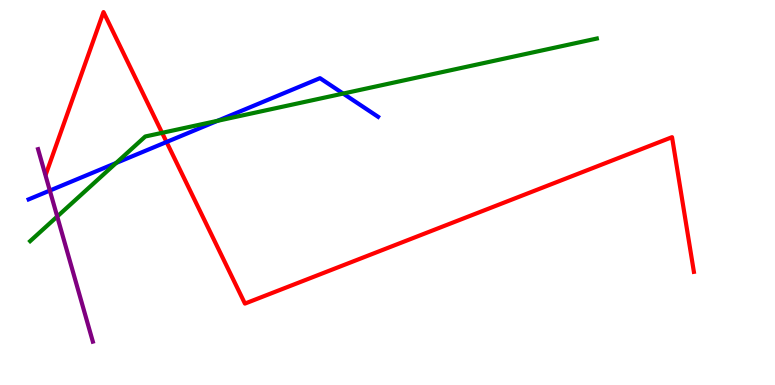[{'lines': ['blue', 'red'], 'intersections': [{'x': 2.15, 'y': 6.31}]}, {'lines': ['green', 'red'], 'intersections': [{'x': 2.09, 'y': 6.55}]}, {'lines': ['purple', 'red'], 'intersections': []}, {'lines': ['blue', 'green'], 'intersections': [{'x': 1.5, 'y': 5.77}, {'x': 2.81, 'y': 6.86}, {'x': 4.43, 'y': 7.57}]}, {'lines': ['blue', 'purple'], 'intersections': [{'x': 0.643, 'y': 5.05}]}, {'lines': ['green', 'purple'], 'intersections': [{'x': 0.738, 'y': 4.38}]}]